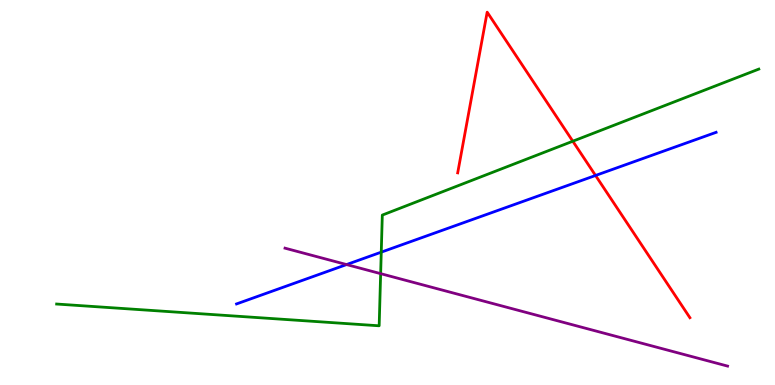[{'lines': ['blue', 'red'], 'intersections': [{'x': 7.68, 'y': 5.44}]}, {'lines': ['green', 'red'], 'intersections': [{'x': 7.39, 'y': 6.33}]}, {'lines': ['purple', 'red'], 'intersections': []}, {'lines': ['blue', 'green'], 'intersections': [{'x': 4.92, 'y': 3.45}]}, {'lines': ['blue', 'purple'], 'intersections': [{'x': 4.47, 'y': 3.13}]}, {'lines': ['green', 'purple'], 'intersections': [{'x': 4.91, 'y': 2.89}]}]